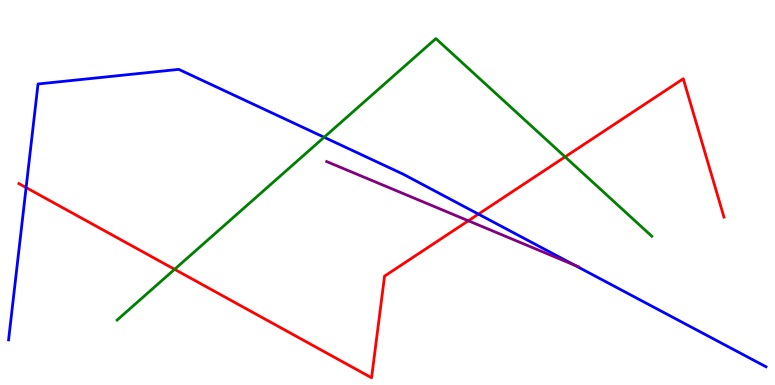[{'lines': ['blue', 'red'], 'intersections': [{'x': 0.337, 'y': 5.13}, {'x': 6.17, 'y': 4.44}]}, {'lines': ['green', 'red'], 'intersections': [{'x': 2.25, 'y': 3.0}, {'x': 7.29, 'y': 5.93}]}, {'lines': ['purple', 'red'], 'intersections': [{'x': 6.04, 'y': 4.27}]}, {'lines': ['blue', 'green'], 'intersections': [{'x': 4.18, 'y': 6.43}]}, {'lines': ['blue', 'purple'], 'intersections': [{'x': 7.42, 'y': 3.11}]}, {'lines': ['green', 'purple'], 'intersections': []}]